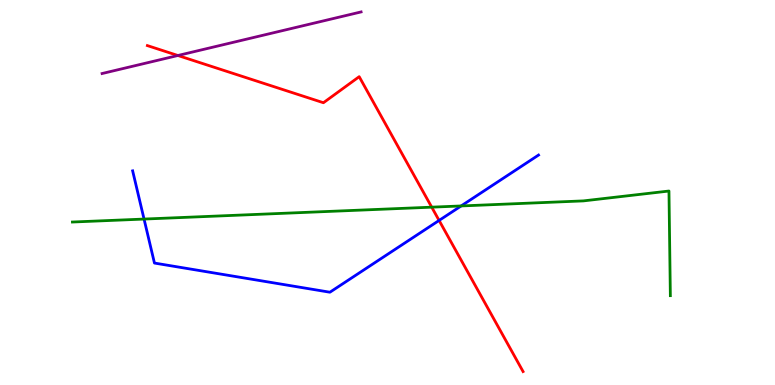[{'lines': ['blue', 'red'], 'intersections': [{'x': 5.67, 'y': 4.27}]}, {'lines': ['green', 'red'], 'intersections': [{'x': 5.57, 'y': 4.62}]}, {'lines': ['purple', 'red'], 'intersections': [{'x': 2.3, 'y': 8.56}]}, {'lines': ['blue', 'green'], 'intersections': [{'x': 1.86, 'y': 4.31}, {'x': 5.95, 'y': 4.65}]}, {'lines': ['blue', 'purple'], 'intersections': []}, {'lines': ['green', 'purple'], 'intersections': []}]